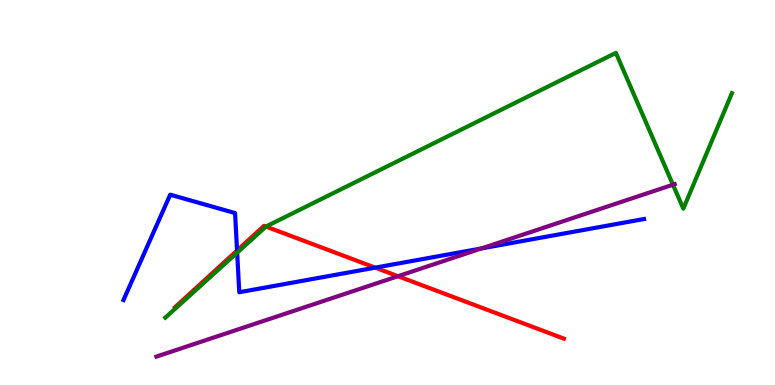[{'lines': ['blue', 'red'], 'intersections': [{'x': 3.06, 'y': 3.49}, {'x': 4.84, 'y': 3.05}]}, {'lines': ['green', 'red'], 'intersections': [{'x': 3.43, 'y': 4.12}]}, {'lines': ['purple', 'red'], 'intersections': [{'x': 5.14, 'y': 2.83}]}, {'lines': ['blue', 'green'], 'intersections': [{'x': 3.06, 'y': 3.44}]}, {'lines': ['blue', 'purple'], 'intersections': [{'x': 6.21, 'y': 3.55}]}, {'lines': ['green', 'purple'], 'intersections': [{'x': 8.68, 'y': 5.2}]}]